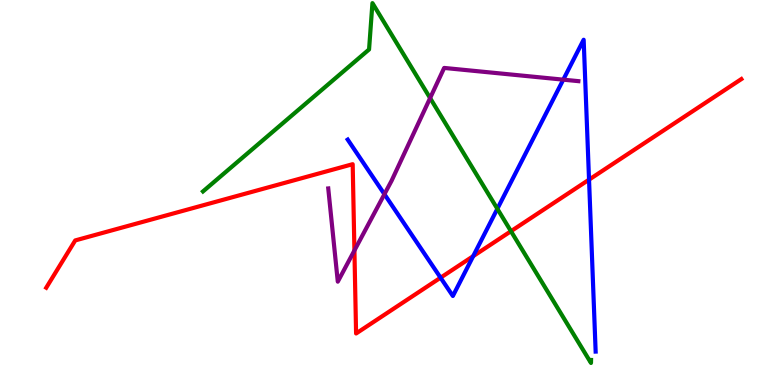[{'lines': ['blue', 'red'], 'intersections': [{'x': 5.68, 'y': 2.79}, {'x': 6.11, 'y': 3.35}, {'x': 7.6, 'y': 5.33}]}, {'lines': ['green', 'red'], 'intersections': [{'x': 6.59, 'y': 3.99}]}, {'lines': ['purple', 'red'], 'intersections': [{'x': 4.57, 'y': 3.49}]}, {'lines': ['blue', 'green'], 'intersections': [{'x': 6.42, 'y': 4.58}]}, {'lines': ['blue', 'purple'], 'intersections': [{'x': 4.96, 'y': 4.96}, {'x': 7.27, 'y': 7.93}]}, {'lines': ['green', 'purple'], 'intersections': [{'x': 5.55, 'y': 7.45}]}]